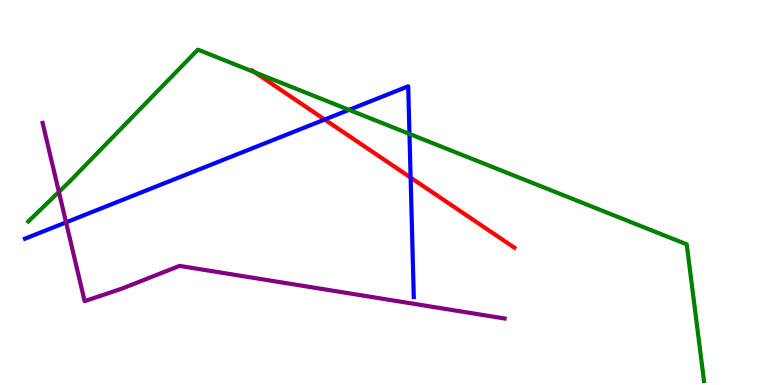[{'lines': ['blue', 'red'], 'intersections': [{'x': 4.19, 'y': 6.9}, {'x': 5.3, 'y': 5.39}]}, {'lines': ['green', 'red'], 'intersections': [{'x': 3.29, 'y': 8.12}]}, {'lines': ['purple', 'red'], 'intersections': []}, {'lines': ['blue', 'green'], 'intersections': [{'x': 4.5, 'y': 7.15}, {'x': 5.28, 'y': 6.52}]}, {'lines': ['blue', 'purple'], 'intersections': [{'x': 0.852, 'y': 4.22}]}, {'lines': ['green', 'purple'], 'intersections': [{'x': 0.76, 'y': 5.02}]}]